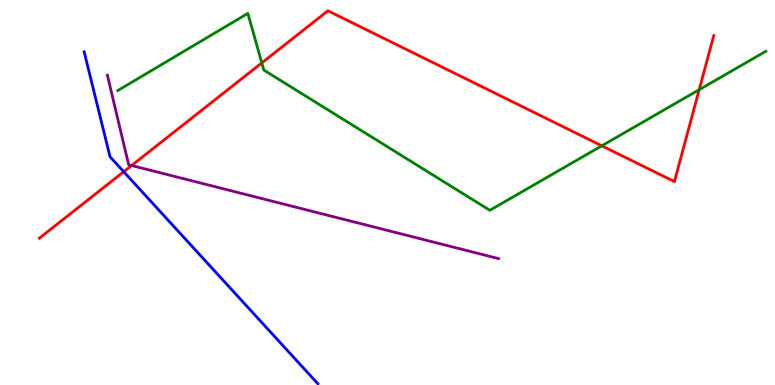[{'lines': ['blue', 'red'], 'intersections': [{'x': 1.6, 'y': 5.54}]}, {'lines': ['green', 'red'], 'intersections': [{'x': 3.38, 'y': 8.37}, {'x': 7.77, 'y': 6.21}, {'x': 9.02, 'y': 7.67}]}, {'lines': ['purple', 'red'], 'intersections': [{'x': 1.7, 'y': 5.7}]}, {'lines': ['blue', 'green'], 'intersections': []}, {'lines': ['blue', 'purple'], 'intersections': []}, {'lines': ['green', 'purple'], 'intersections': []}]